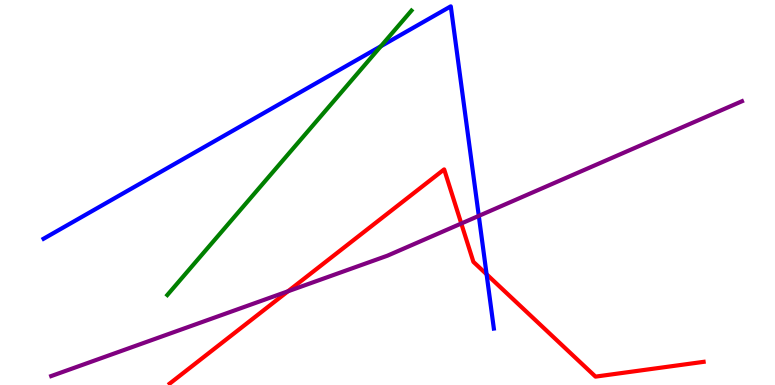[{'lines': ['blue', 'red'], 'intersections': [{'x': 6.28, 'y': 2.88}]}, {'lines': ['green', 'red'], 'intersections': []}, {'lines': ['purple', 'red'], 'intersections': [{'x': 3.72, 'y': 2.43}, {'x': 5.95, 'y': 4.19}]}, {'lines': ['blue', 'green'], 'intersections': [{'x': 4.91, 'y': 8.8}]}, {'lines': ['blue', 'purple'], 'intersections': [{'x': 6.18, 'y': 4.39}]}, {'lines': ['green', 'purple'], 'intersections': []}]